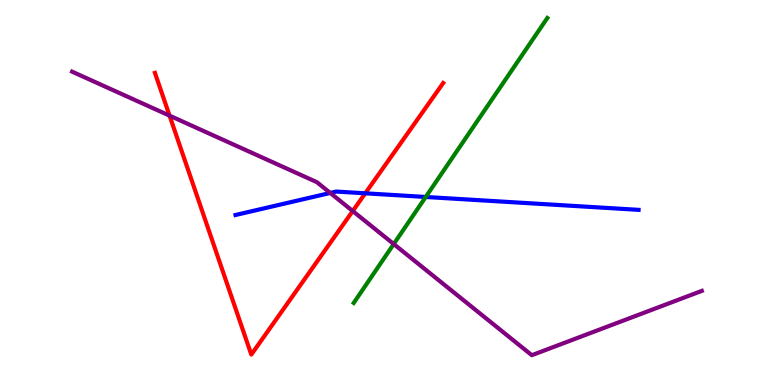[{'lines': ['blue', 'red'], 'intersections': [{'x': 4.71, 'y': 4.98}]}, {'lines': ['green', 'red'], 'intersections': []}, {'lines': ['purple', 'red'], 'intersections': [{'x': 2.19, 'y': 7.0}, {'x': 4.55, 'y': 4.52}]}, {'lines': ['blue', 'green'], 'intersections': [{'x': 5.49, 'y': 4.88}]}, {'lines': ['blue', 'purple'], 'intersections': [{'x': 4.26, 'y': 4.99}]}, {'lines': ['green', 'purple'], 'intersections': [{'x': 5.08, 'y': 3.66}]}]